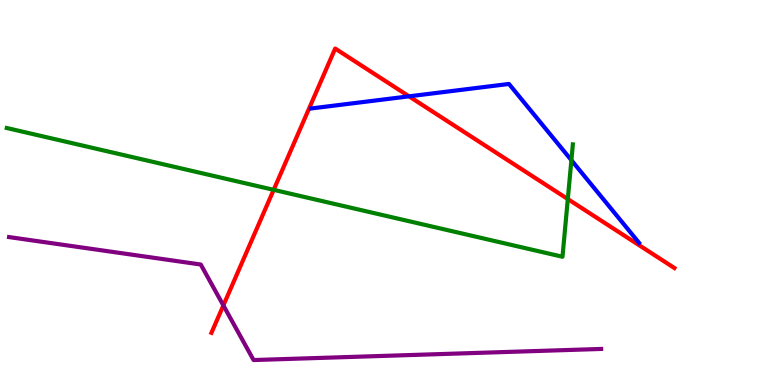[{'lines': ['blue', 'red'], 'intersections': [{'x': 5.28, 'y': 7.5}]}, {'lines': ['green', 'red'], 'intersections': [{'x': 3.53, 'y': 5.07}, {'x': 7.33, 'y': 4.83}]}, {'lines': ['purple', 'red'], 'intersections': [{'x': 2.88, 'y': 2.07}]}, {'lines': ['blue', 'green'], 'intersections': [{'x': 7.37, 'y': 5.84}]}, {'lines': ['blue', 'purple'], 'intersections': []}, {'lines': ['green', 'purple'], 'intersections': []}]